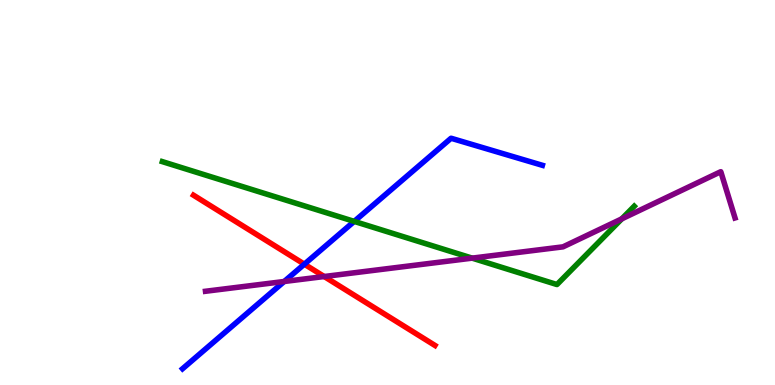[{'lines': ['blue', 'red'], 'intersections': [{'x': 3.93, 'y': 3.14}]}, {'lines': ['green', 'red'], 'intersections': []}, {'lines': ['purple', 'red'], 'intersections': [{'x': 4.18, 'y': 2.82}]}, {'lines': ['blue', 'green'], 'intersections': [{'x': 4.57, 'y': 4.25}]}, {'lines': ['blue', 'purple'], 'intersections': [{'x': 3.67, 'y': 2.69}]}, {'lines': ['green', 'purple'], 'intersections': [{'x': 6.09, 'y': 3.3}, {'x': 8.02, 'y': 4.32}]}]